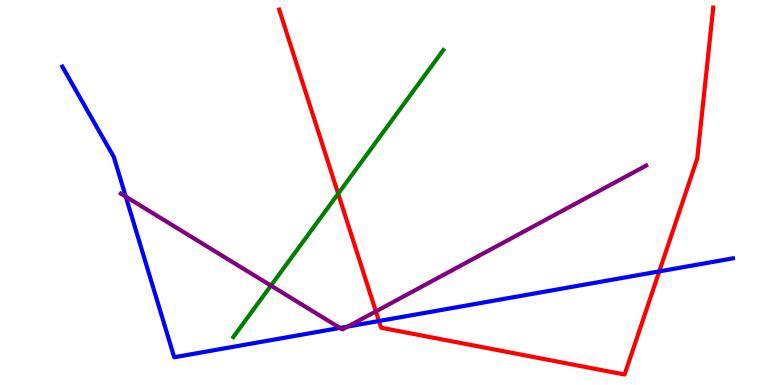[{'lines': ['blue', 'red'], 'intersections': [{'x': 4.89, 'y': 1.66}, {'x': 8.51, 'y': 2.95}]}, {'lines': ['green', 'red'], 'intersections': [{'x': 4.36, 'y': 4.97}]}, {'lines': ['purple', 'red'], 'intersections': [{'x': 4.85, 'y': 1.91}]}, {'lines': ['blue', 'green'], 'intersections': []}, {'lines': ['blue', 'purple'], 'intersections': [{'x': 1.62, 'y': 4.89}, {'x': 4.39, 'y': 1.48}, {'x': 4.49, 'y': 1.52}]}, {'lines': ['green', 'purple'], 'intersections': [{'x': 3.5, 'y': 2.58}]}]